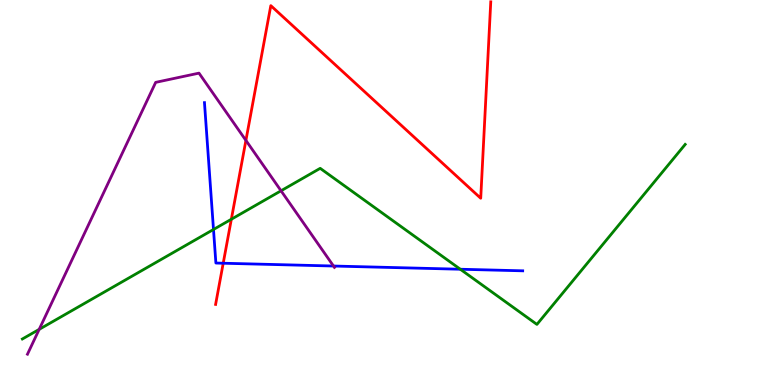[{'lines': ['blue', 'red'], 'intersections': [{'x': 2.88, 'y': 3.16}]}, {'lines': ['green', 'red'], 'intersections': [{'x': 2.99, 'y': 4.31}]}, {'lines': ['purple', 'red'], 'intersections': [{'x': 3.17, 'y': 6.35}]}, {'lines': ['blue', 'green'], 'intersections': [{'x': 2.75, 'y': 4.04}, {'x': 5.94, 'y': 3.01}]}, {'lines': ['blue', 'purple'], 'intersections': [{'x': 4.3, 'y': 3.09}]}, {'lines': ['green', 'purple'], 'intersections': [{'x': 0.506, 'y': 1.45}, {'x': 3.63, 'y': 5.04}]}]